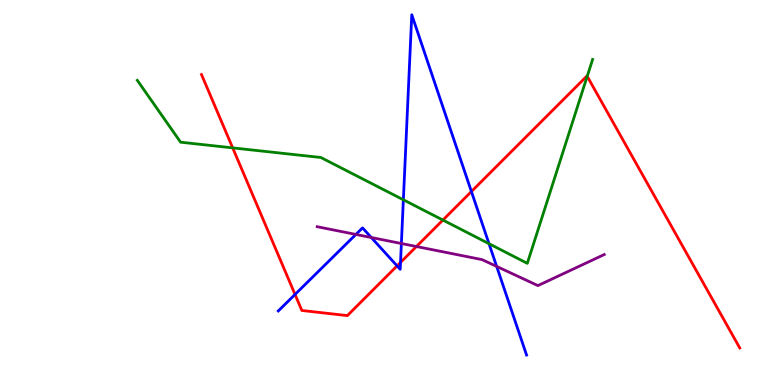[{'lines': ['blue', 'red'], 'intersections': [{'x': 3.81, 'y': 2.35}, {'x': 5.12, 'y': 3.09}, {'x': 5.17, 'y': 3.18}, {'x': 6.08, 'y': 5.02}]}, {'lines': ['green', 'red'], 'intersections': [{'x': 3.0, 'y': 6.16}, {'x': 5.71, 'y': 4.28}, {'x': 7.58, 'y': 8.02}]}, {'lines': ['purple', 'red'], 'intersections': [{'x': 5.37, 'y': 3.6}]}, {'lines': ['blue', 'green'], 'intersections': [{'x': 5.2, 'y': 4.81}, {'x': 6.31, 'y': 3.67}]}, {'lines': ['blue', 'purple'], 'intersections': [{'x': 4.59, 'y': 3.91}, {'x': 4.79, 'y': 3.83}, {'x': 5.18, 'y': 3.67}, {'x': 6.41, 'y': 3.08}]}, {'lines': ['green', 'purple'], 'intersections': []}]